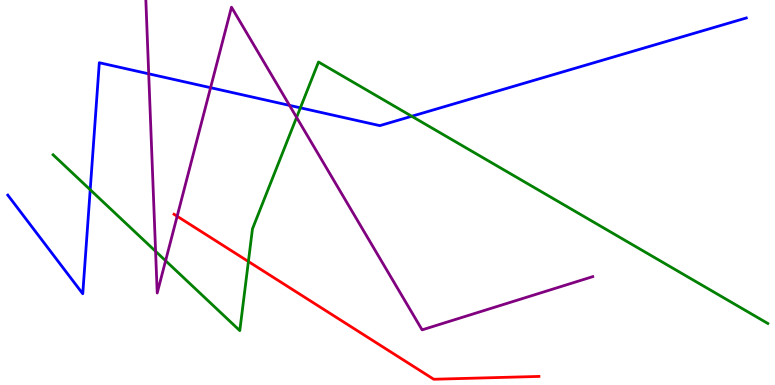[{'lines': ['blue', 'red'], 'intersections': []}, {'lines': ['green', 'red'], 'intersections': [{'x': 3.21, 'y': 3.21}]}, {'lines': ['purple', 'red'], 'intersections': [{'x': 2.29, 'y': 4.38}]}, {'lines': ['blue', 'green'], 'intersections': [{'x': 1.16, 'y': 5.07}, {'x': 3.88, 'y': 7.2}, {'x': 5.31, 'y': 6.98}]}, {'lines': ['blue', 'purple'], 'intersections': [{'x': 1.92, 'y': 8.08}, {'x': 2.72, 'y': 7.72}, {'x': 3.74, 'y': 7.26}]}, {'lines': ['green', 'purple'], 'intersections': [{'x': 2.01, 'y': 3.47}, {'x': 2.14, 'y': 3.23}, {'x': 3.83, 'y': 6.95}]}]